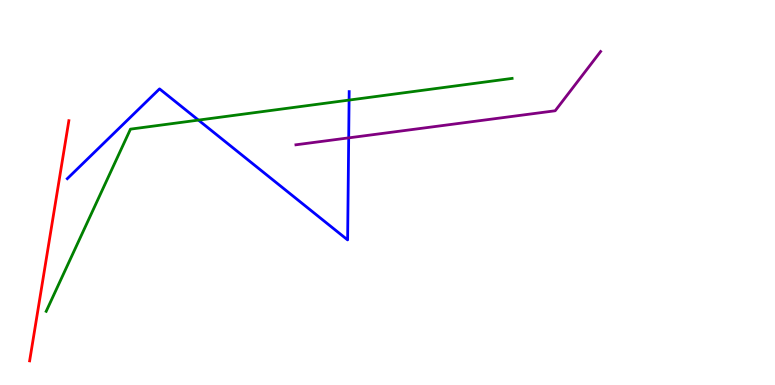[{'lines': ['blue', 'red'], 'intersections': []}, {'lines': ['green', 'red'], 'intersections': []}, {'lines': ['purple', 'red'], 'intersections': []}, {'lines': ['blue', 'green'], 'intersections': [{'x': 2.56, 'y': 6.88}, {'x': 4.5, 'y': 7.4}]}, {'lines': ['blue', 'purple'], 'intersections': [{'x': 4.5, 'y': 6.42}]}, {'lines': ['green', 'purple'], 'intersections': []}]